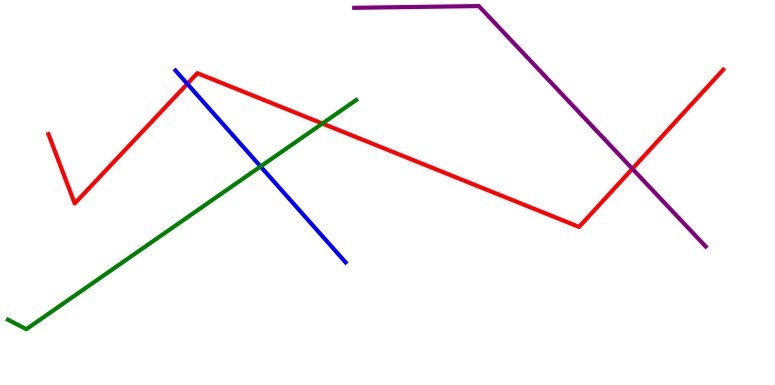[{'lines': ['blue', 'red'], 'intersections': [{'x': 2.42, 'y': 7.82}]}, {'lines': ['green', 'red'], 'intersections': [{'x': 4.16, 'y': 6.79}]}, {'lines': ['purple', 'red'], 'intersections': [{'x': 8.16, 'y': 5.62}]}, {'lines': ['blue', 'green'], 'intersections': [{'x': 3.36, 'y': 5.68}]}, {'lines': ['blue', 'purple'], 'intersections': []}, {'lines': ['green', 'purple'], 'intersections': []}]